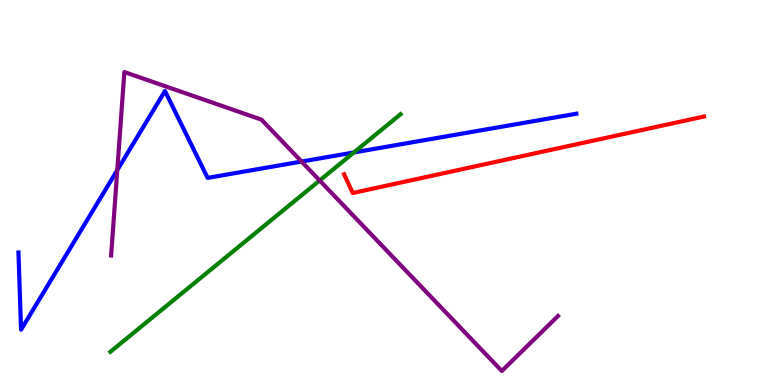[{'lines': ['blue', 'red'], 'intersections': []}, {'lines': ['green', 'red'], 'intersections': []}, {'lines': ['purple', 'red'], 'intersections': []}, {'lines': ['blue', 'green'], 'intersections': [{'x': 4.57, 'y': 6.04}]}, {'lines': ['blue', 'purple'], 'intersections': [{'x': 1.51, 'y': 5.58}, {'x': 3.89, 'y': 5.8}]}, {'lines': ['green', 'purple'], 'intersections': [{'x': 4.12, 'y': 5.31}]}]